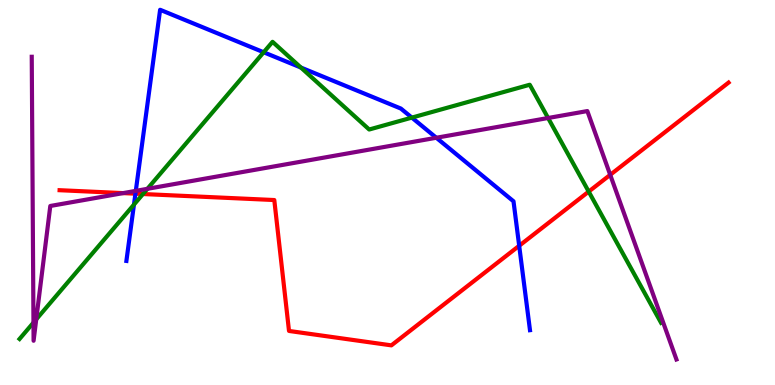[{'lines': ['blue', 'red'], 'intersections': [{'x': 1.75, 'y': 4.97}, {'x': 6.7, 'y': 3.62}]}, {'lines': ['green', 'red'], 'intersections': [{'x': 1.84, 'y': 4.96}, {'x': 7.6, 'y': 5.02}]}, {'lines': ['purple', 'red'], 'intersections': [{'x': 1.59, 'y': 4.98}, {'x': 7.87, 'y': 5.46}]}, {'lines': ['blue', 'green'], 'intersections': [{'x': 1.73, 'y': 4.69}, {'x': 3.4, 'y': 8.64}, {'x': 3.88, 'y': 8.25}, {'x': 5.31, 'y': 6.95}]}, {'lines': ['blue', 'purple'], 'intersections': [{'x': 1.75, 'y': 5.04}, {'x': 5.63, 'y': 6.42}]}, {'lines': ['green', 'purple'], 'intersections': [{'x': 0.432, 'y': 1.62}, {'x': 0.468, 'y': 1.7}, {'x': 1.9, 'y': 5.1}, {'x': 7.07, 'y': 6.94}]}]